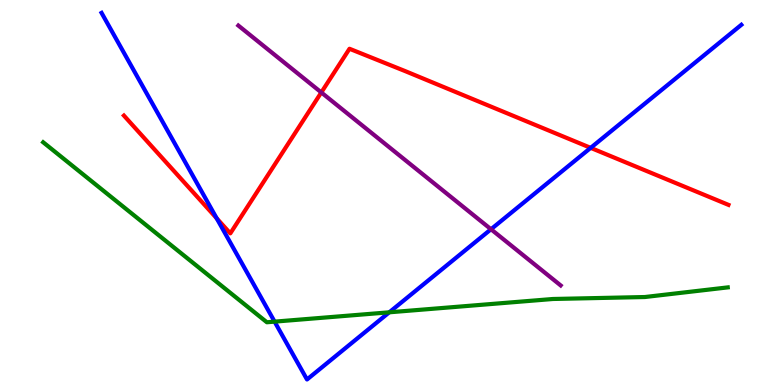[{'lines': ['blue', 'red'], 'intersections': [{'x': 2.8, 'y': 4.33}, {'x': 7.62, 'y': 6.16}]}, {'lines': ['green', 'red'], 'intersections': []}, {'lines': ['purple', 'red'], 'intersections': [{'x': 4.15, 'y': 7.6}]}, {'lines': ['blue', 'green'], 'intersections': [{'x': 3.54, 'y': 1.65}, {'x': 5.02, 'y': 1.89}]}, {'lines': ['blue', 'purple'], 'intersections': [{'x': 6.34, 'y': 4.05}]}, {'lines': ['green', 'purple'], 'intersections': []}]